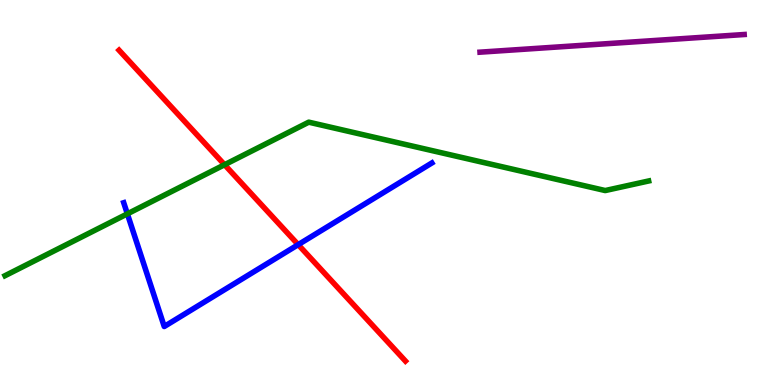[{'lines': ['blue', 'red'], 'intersections': [{'x': 3.85, 'y': 3.65}]}, {'lines': ['green', 'red'], 'intersections': [{'x': 2.9, 'y': 5.72}]}, {'lines': ['purple', 'red'], 'intersections': []}, {'lines': ['blue', 'green'], 'intersections': [{'x': 1.64, 'y': 4.45}]}, {'lines': ['blue', 'purple'], 'intersections': []}, {'lines': ['green', 'purple'], 'intersections': []}]